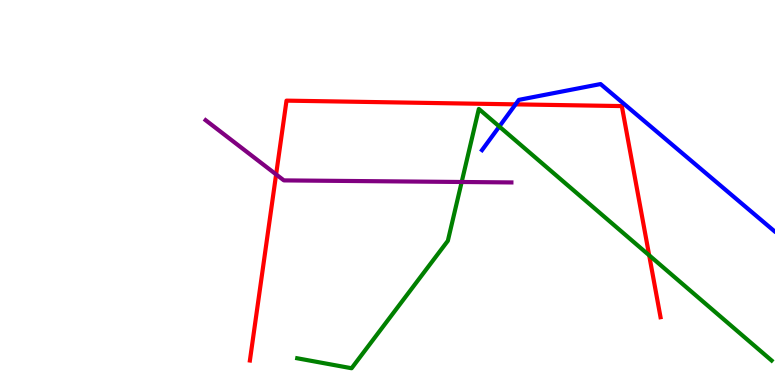[{'lines': ['blue', 'red'], 'intersections': [{'x': 6.65, 'y': 7.29}]}, {'lines': ['green', 'red'], 'intersections': [{'x': 8.38, 'y': 3.37}]}, {'lines': ['purple', 'red'], 'intersections': [{'x': 3.56, 'y': 5.47}]}, {'lines': ['blue', 'green'], 'intersections': [{'x': 6.44, 'y': 6.71}]}, {'lines': ['blue', 'purple'], 'intersections': []}, {'lines': ['green', 'purple'], 'intersections': [{'x': 5.96, 'y': 5.27}]}]